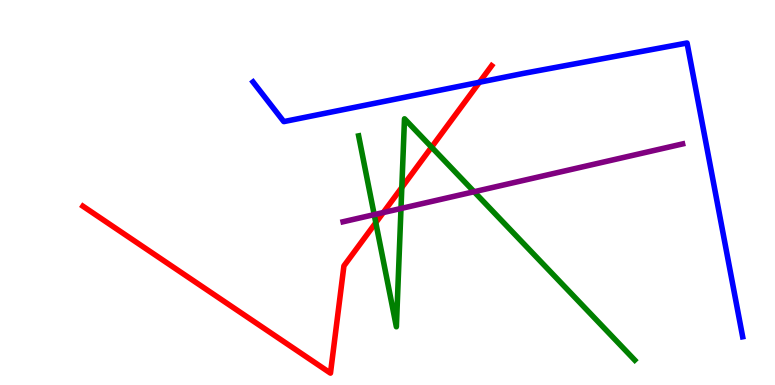[{'lines': ['blue', 'red'], 'intersections': [{'x': 6.19, 'y': 7.86}]}, {'lines': ['green', 'red'], 'intersections': [{'x': 4.85, 'y': 4.22}, {'x': 5.18, 'y': 5.13}, {'x': 5.57, 'y': 6.18}]}, {'lines': ['purple', 'red'], 'intersections': [{'x': 4.95, 'y': 4.48}]}, {'lines': ['blue', 'green'], 'intersections': []}, {'lines': ['blue', 'purple'], 'intersections': []}, {'lines': ['green', 'purple'], 'intersections': [{'x': 4.83, 'y': 4.43}, {'x': 5.17, 'y': 4.58}, {'x': 6.12, 'y': 5.02}]}]